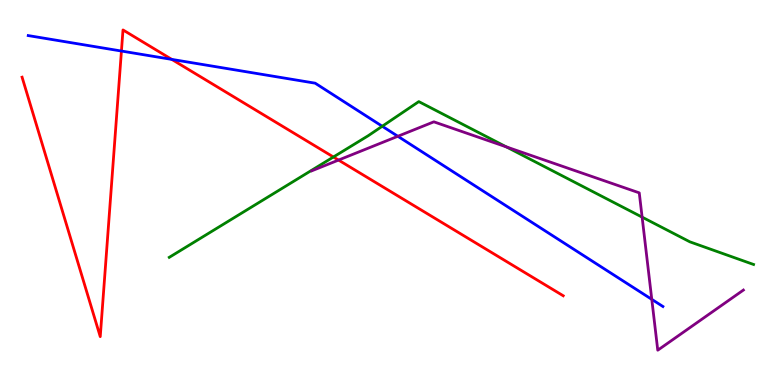[{'lines': ['blue', 'red'], 'intersections': [{'x': 1.57, 'y': 8.67}, {'x': 2.22, 'y': 8.46}]}, {'lines': ['green', 'red'], 'intersections': [{'x': 4.3, 'y': 5.92}]}, {'lines': ['purple', 'red'], 'intersections': [{'x': 4.37, 'y': 5.84}]}, {'lines': ['blue', 'green'], 'intersections': [{'x': 4.93, 'y': 6.72}]}, {'lines': ['blue', 'purple'], 'intersections': [{'x': 5.13, 'y': 6.46}, {'x': 8.41, 'y': 2.22}]}, {'lines': ['green', 'purple'], 'intersections': [{'x': 6.53, 'y': 6.18}, {'x': 8.29, 'y': 4.36}]}]